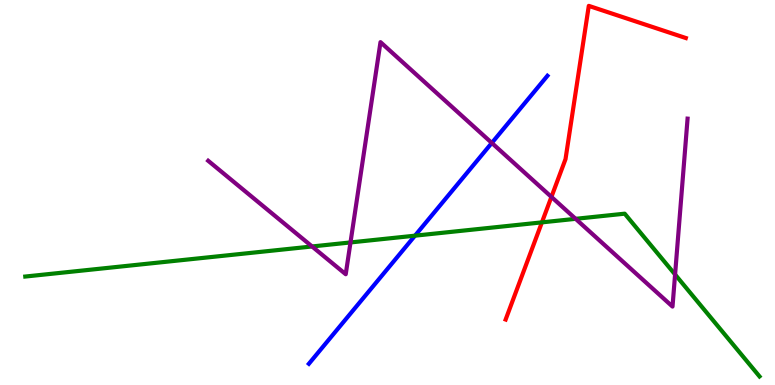[{'lines': ['blue', 'red'], 'intersections': []}, {'lines': ['green', 'red'], 'intersections': [{'x': 6.99, 'y': 4.22}]}, {'lines': ['purple', 'red'], 'intersections': [{'x': 7.12, 'y': 4.89}]}, {'lines': ['blue', 'green'], 'intersections': [{'x': 5.35, 'y': 3.88}]}, {'lines': ['blue', 'purple'], 'intersections': [{'x': 6.35, 'y': 6.29}]}, {'lines': ['green', 'purple'], 'intersections': [{'x': 4.03, 'y': 3.6}, {'x': 4.52, 'y': 3.7}, {'x': 7.43, 'y': 4.32}, {'x': 8.71, 'y': 2.87}]}]